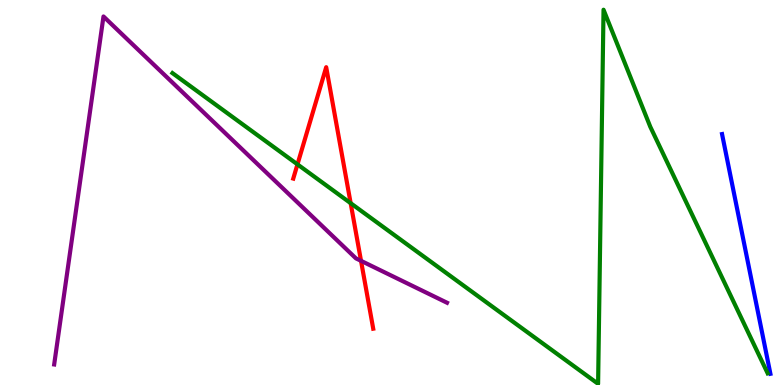[{'lines': ['blue', 'red'], 'intersections': []}, {'lines': ['green', 'red'], 'intersections': [{'x': 3.84, 'y': 5.73}, {'x': 4.52, 'y': 4.72}]}, {'lines': ['purple', 'red'], 'intersections': [{'x': 4.66, 'y': 3.22}]}, {'lines': ['blue', 'green'], 'intersections': []}, {'lines': ['blue', 'purple'], 'intersections': []}, {'lines': ['green', 'purple'], 'intersections': []}]